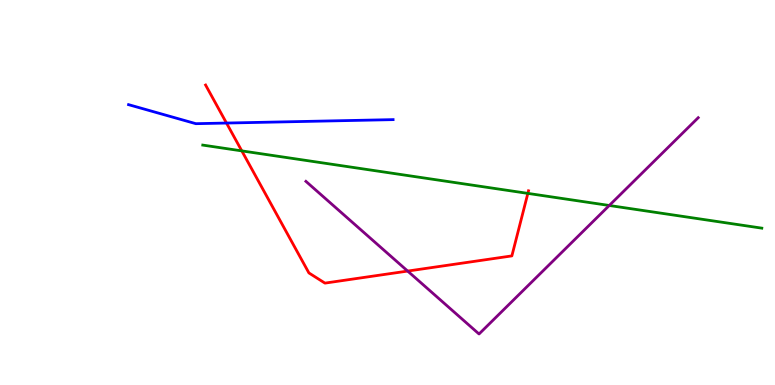[{'lines': ['blue', 'red'], 'intersections': [{'x': 2.92, 'y': 6.8}]}, {'lines': ['green', 'red'], 'intersections': [{'x': 3.12, 'y': 6.08}, {'x': 6.81, 'y': 4.98}]}, {'lines': ['purple', 'red'], 'intersections': [{'x': 5.26, 'y': 2.96}]}, {'lines': ['blue', 'green'], 'intersections': []}, {'lines': ['blue', 'purple'], 'intersections': []}, {'lines': ['green', 'purple'], 'intersections': [{'x': 7.86, 'y': 4.66}]}]